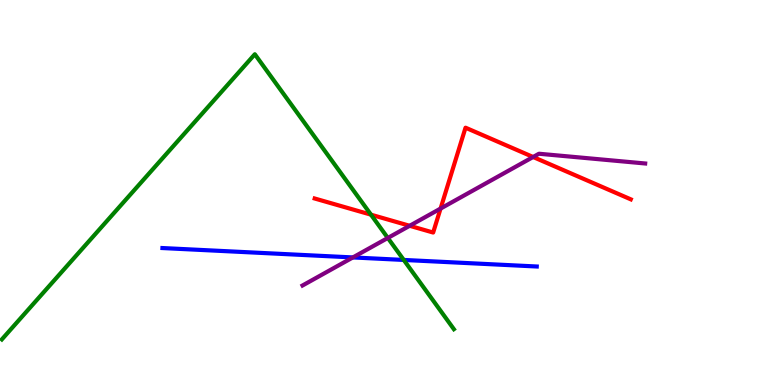[{'lines': ['blue', 'red'], 'intersections': []}, {'lines': ['green', 'red'], 'intersections': [{'x': 4.79, 'y': 4.42}]}, {'lines': ['purple', 'red'], 'intersections': [{'x': 5.29, 'y': 4.14}, {'x': 5.68, 'y': 4.58}, {'x': 6.88, 'y': 5.92}]}, {'lines': ['blue', 'green'], 'intersections': [{'x': 5.21, 'y': 3.25}]}, {'lines': ['blue', 'purple'], 'intersections': [{'x': 4.55, 'y': 3.31}]}, {'lines': ['green', 'purple'], 'intersections': [{'x': 5.0, 'y': 3.82}]}]